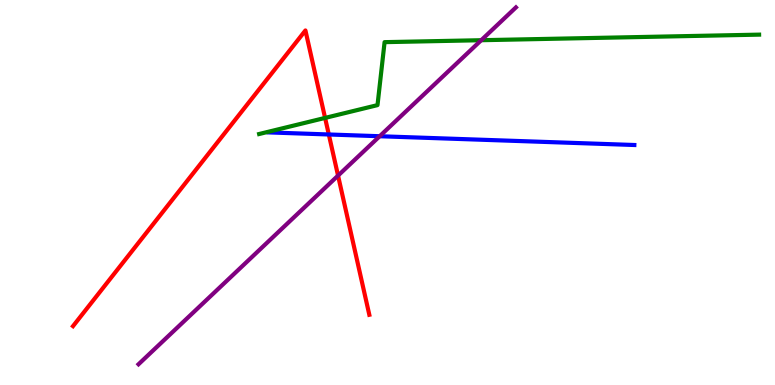[{'lines': ['blue', 'red'], 'intersections': [{'x': 4.24, 'y': 6.51}]}, {'lines': ['green', 'red'], 'intersections': [{'x': 4.19, 'y': 6.94}]}, {'lines': ['purple', 'red'], 'intersections': [{'x': 4.36, 'y': 5.44}]}, {'lines': ['blue', 'green'], 'intersections': []}, {'lines': ['blue', 'purple'], 'intersections': [{'x': 4.9, 'y': 6.46}]}, {'lines': ['green', 'purple'], 'intersections': [{'x': 6.21, 'y': 8.96}]}]